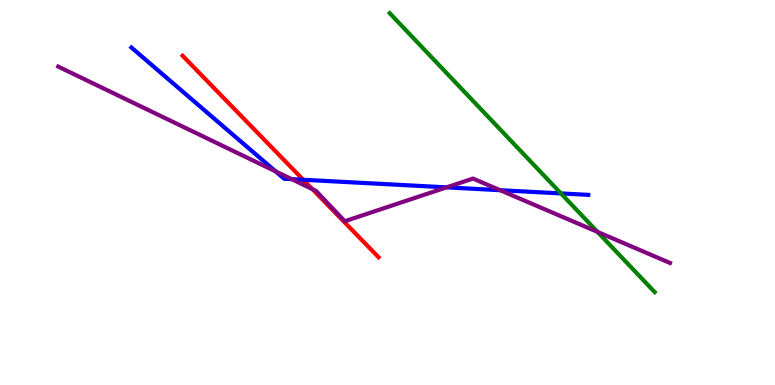[{'lines': ['blue', 'red'], 'intersections': [{'x': 3.91, 'y': 5.33}]}, {'lines': ['green', 'red'], 'intersections': []}, {'lines': ['purple', 'red'], 'intersections': [{'x': 4.03, 'y': 5.09}]}, {'lines': ['blue', 'green'], 'intersections': [{'x': 7.24, 'y': 4.98}]}, {'lines': ['blue', 'purple'], 'intersections': [{'x': 3.56, 'y': 5.55}, {'x': 3.76, 'y': 5.35}, {'x': 5.76, 'y': 5.13}, {'x': 6.45, 'y': 5.06}]}, {'lines': ['green', 'purple'], 'intersections': [{'x': 7.71, 'y': 3.98}]}]